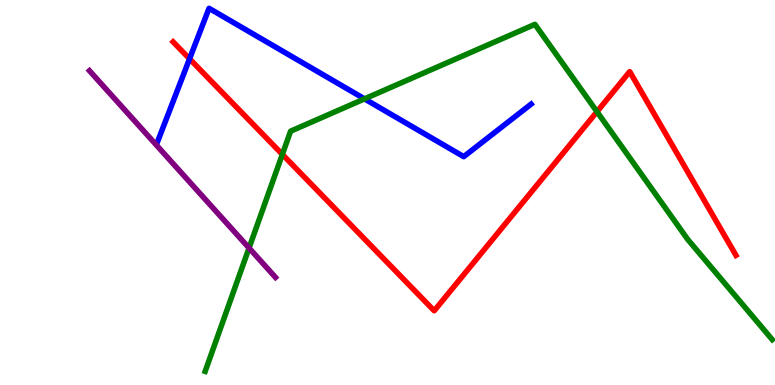[{'lines': ['blue', 'red'], 'intersections': [{'x': 2.45, 'y': 8.47}]}, {'lines': ['green', 'red'], 'intersections': [{'x': 3.64, 'y': 5.99}, {'x': 7.7, 'y': 7.1}]}, {'lines': ['purple', 'red'], 'intersections': []}, {'lines': ['blue', 'green'], 'intersections': [{'x': 4.7, 'y': 7.43}]}, {'lines': ['blue', 'purple'], 'intersections': []}, {'lines': ['green', 'purple'], 'intersections': [{'x': 3.21, 'y': 3.56}]}]